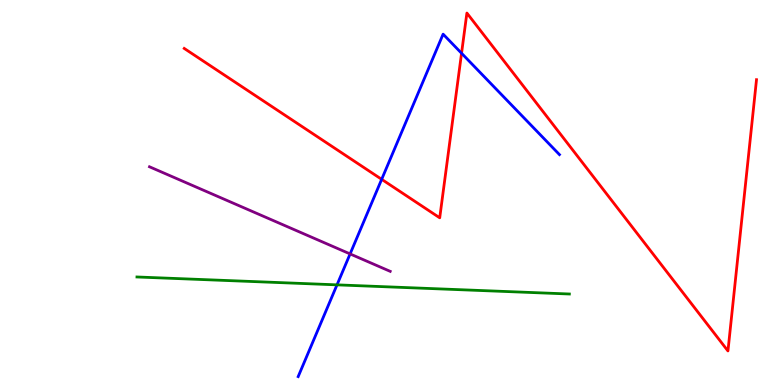[{'lines': ['blue', 'red'], 'intersections': [{'x': 4.92, 'y': 5.34}, {'x': 5.96, 'y': 8.62}]}, {'lines': ['green', 'red'], 'intersections': []}, {'lines': ['purple', 'red'], 'intersections': []}, {'lines': ['blue', 'green'], 'intersections': [{'x': 4.35, 'y': 2.6}]}, {'lines': ['blue', 'purple'], 'intersections': [{'x': 4.52, 'y': 3.4}]}, {'lines': ['green', 'purple'], 'intersections': []}]